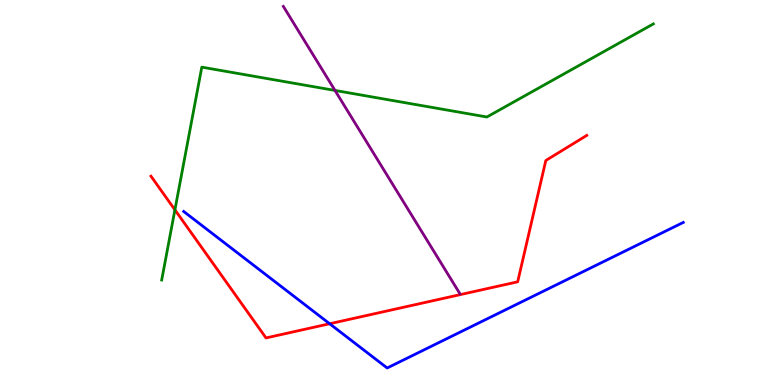[{'lines': ['blue', 'red'], 'intersections': [{'x': 4.25, 'y': 1.59}]}, {'lines': ['green', 'red'], 'intersections': [{'x': 2.26, 'y': 4.55}]}, {'lines': ['purple', 'red'], 'intersections': []}, {'lines': ['blue', 'green'], 'intersections': []}, {'lines': ['blue', 'purple'], 'intersections': []}, {'lines': ['green', 'purple'], 'intersections': [{'x': 4.32, 'y': 7.65}]}]